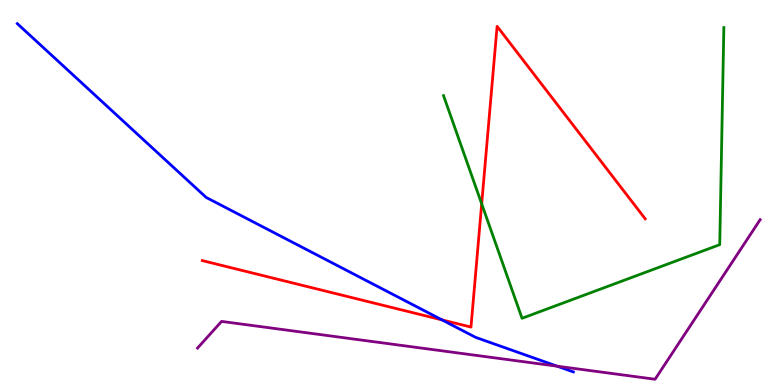[{'lines': ['blue', 'red'], 'intersections': [{'x': 5.7, 'y': 1.69}]}, {'lines': ['green', 'red'], 'intersections': [{'x': 6.22, 'y': 4.71}]}, {'lines': ['purple', 'red'], 'intersections': []}, {'lines': ['blue', 'green'], 'intersections': []}, {'lines': ['blue', 'purple'], 'intersections': [{'x': 7.19, 'y': 0.489}]}, {'lines': ['green', 'purple'], 'intersections': []}]